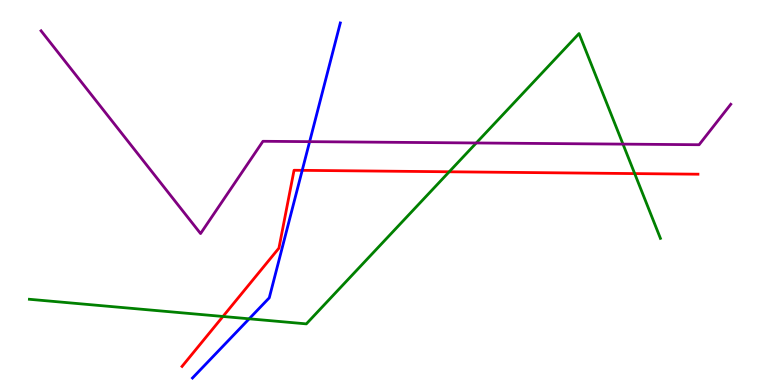[{'lines': ['blue', 'red'], 'intersections': [{'x': 3.9, 'y': 5.58}]}, {'lines': ['green', 'red'], 'intersections': [{'x': 2.88, 'y': 1.78}, {'x': 5.8, 'y': 5.54}, {'x': 8.19, 'y': 5.49}]}, {'lines': ['purple', 'red'], 'intersections': []}, {'lines': ['blue', 'green'], 'intersections': [{'x': 3.22, 'y': 1.72}]}, {'lines': ['blue', 'purple'], 'intersections': [{'x': 4.0, 'y': 6.32}]}, {'lines': ['green', 'purple'], 'intersections': [{'x': 6.15, 'y': 6.29}, {'x': 8.04, 'y': 6.26}]}]